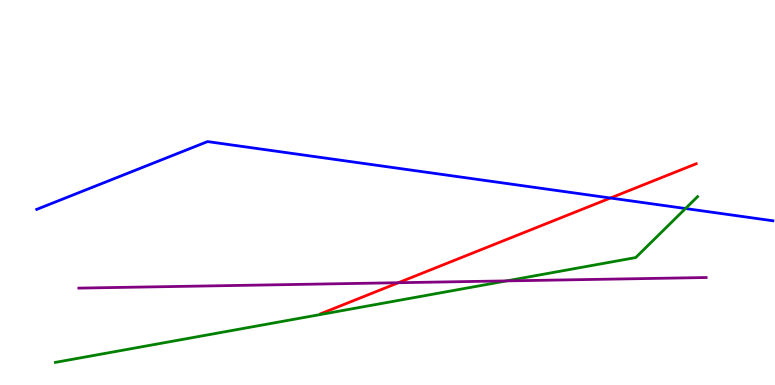[{'lines': ['blue', 'red'], 'intersections': [{'x': 7.88, 'y': 4.86}]}, {'lines': ['green', 'red'], 'intersections': []}, {'lines': ['purple', 'red'], 'intersections': [{'x': 5.14, 'y': 2.66}]}, {'lines': ['blue', 'green'], 'intersections': [{'x': 8.85, 'y': 4.58}]}, {'lines': ['blue', 'purple'], 'intersections': []}, {'lines': ['green', 'purple'], 'intersections': [{'x': 6.54, 'y': 2.7}]}]